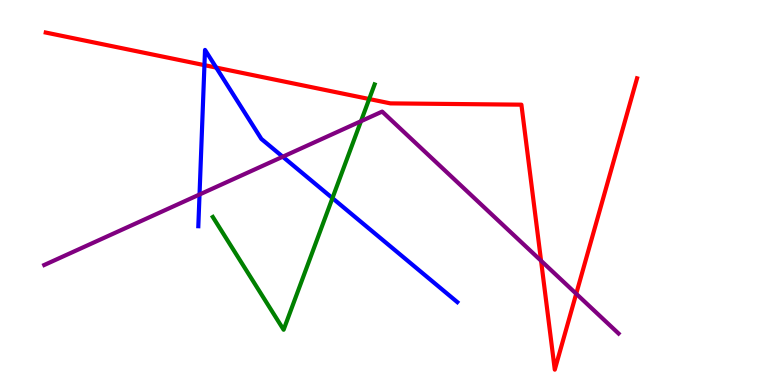[{'lines': ['blue', 'red'], 'intersections': [{'x': 2.64, 'y': 8.31}, {'x': 2.79, 'y': 8.24}]}, {'lines': ['green', 'red'], 'intersections': [{'x': 4.76, 'y': 7.43}]}, {'lines': ['purple', 'red'], 'intersections': [{'x': 6.98, 'y': 3.23}, {'x': 7.44, 'y': 2.37}]}, {'lines': ['blue', 'green'], 'intersections': [{'x': 4.29, 'y': 4.85}]}, {'lines': ['blue', 'purple'], 'intersections': [{'x': 2.57, 'y': 4.95}, {'x': 3.65, 'y': 5.93}]}, {'lines': ['green', 'purple'], 'intersections': [{'x': 4.66, 'y': 6.85}]}]